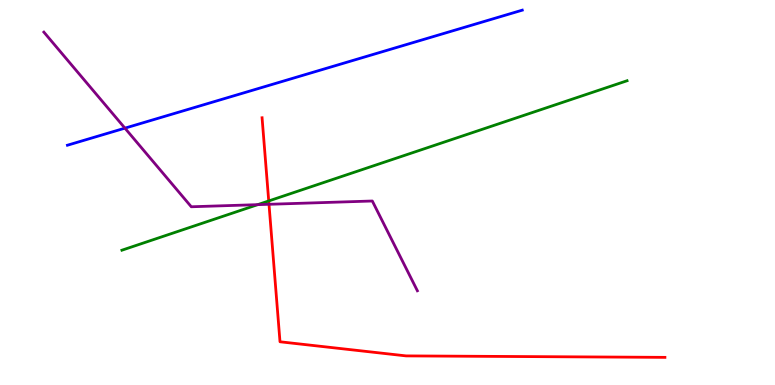[{'lines': ['blue', 'red'], 'intersections': []}, {'lines': ['green', 'red'], 'intersections': [{'x': 3.47, 'y': 4.78}]}, {'lines': ['purple', 'red'], 'intersections': [{'x': 3.47, 'y': 4.69}]}, {'lines': ['blue', 'green'], 'intersections': []}, {'lines': ['blue', 'purple'], 'intersections': [{'x': 1.61, 'y': 6.67}]}, {'lines': ['green', 'purple'], 'intersections': [{'x': 3.33, 'y': 4.68}]}]